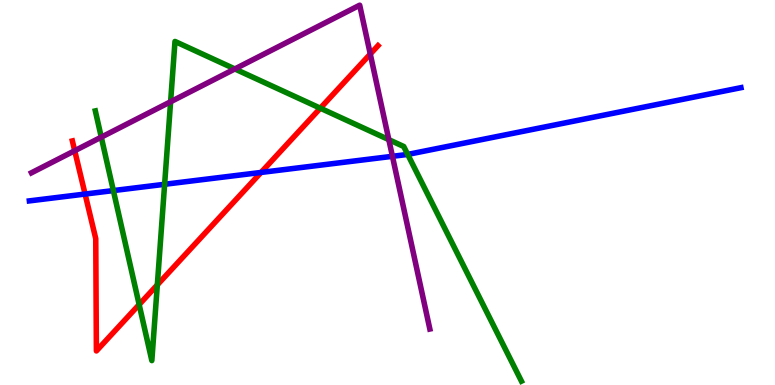[{'lines': ['blue', 'red'], 'intersections': [{'x': 1.1, 'y': 4.96}, {'x': 3.37, 'y': 5.52}]}, {'lines': ['green', 'red'], 'intersections': [{'x': 1.8, 'y': 2.09}, {'x': 2.03, 'y': 2.6}, {'x': 4.13, 'y': 7.19}]}, {'lines': ['purple', 'red'], 'intersections': [{'x': 0.964, 'y': 6.09}, {'x': 4.78, 'y': 8.6}]}, {'lines': ['blue', 'green'], 'intersections': [{'x': 1.46, 'y': 5.05}, {'x': 2.12, 'y': 5.21}, {'x': 5.26, 'y': 5.99}]}, {'lines': ['blue', 'purple'], 'intersections': [{'x': 5.06, 'y': 5.94}]}, {'lines': ['green', 'purple'], 'intersections': [{'x': 1.31, 'y': 6.44}, {'x': 2.2, 'y': 7.36}, {'x': 3.03, 'y': 8.21}, {'x': 5.02, 'y': 6.37}]}]